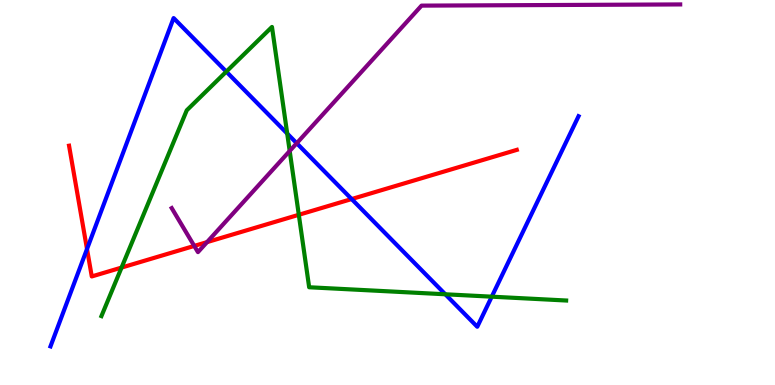[{'lines': ['blue', 'red'], 'intersections': [{'x': 1.12, 'y': 3.53}, {'x': 4.54, 'y': 4.83}]}, {'lines': ['green', 'red'], 'intersections': [{'x': 1.57, 'y': 3.05}, {'x': 3.86, 'y': 4.42}]}, {'lines': ['purple', 'red'], 'intersections': [{'x': 2.51, 'y': 3.61}, {'x': 2.67, 'y': 3.71}]}, {'lines': ['blue', 'green'], 'intersections': [{'x': 2.92, 'y': 8.14}, {'x': 3.71, 'y': 6.53}, {'x': 5.75, 'y': 2.36}, {'x': 6.35, 'y': 2.29}]}, {'lines': ['blue', 'purple'], 'intersections': [{'x': 3.83, 'y': 6.28}]}, {'lines': ['green', 'purple'], 'intersections': [{'x': 3.74, 'y': 6.08}]}]